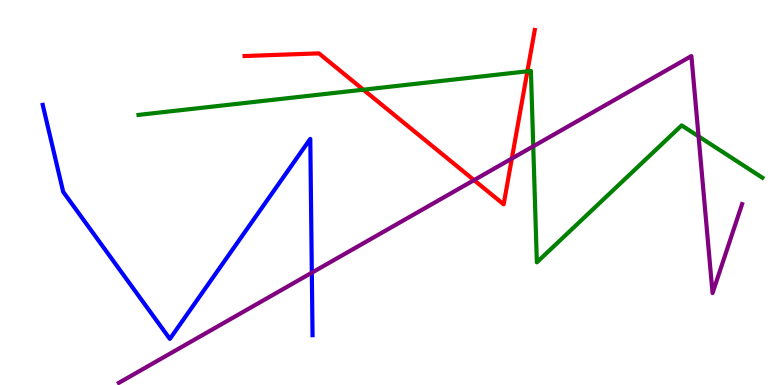[{'lines': ['blue', 'red'], 'intersections': []}, {'lines': ['green', 'red'], 'intersections': [{'x': 4.69, 'y': 7.67}, {'x': 6.81, 'y': 8.15}]}, {'lines': ['purple', 'red'], 'intersections': [{'x': 6.12, 'y': 5.32}, {'x': 6.6, 'y': 5.88}]}, {'lines': ['blue', 'green'], 'intersections': []}, {'lines': ['blue', 'purple'], 'intersections': [{'x': 4.02, 'y': 2.92}]}, {'lines': ['green', 'purple'], 'intersections': [{'x': 6.88, 'y': 6.2}, {'x': 9.01, 'y': 6.46}]}]